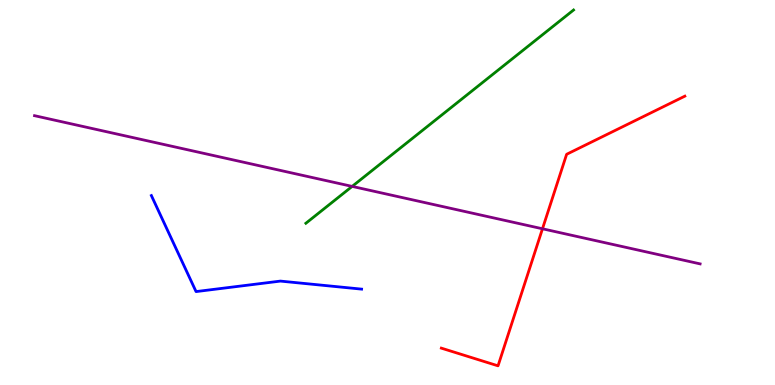[{'lines': ['blue', 'red'], 'intersections': []}, {'lines': ['green', 'red'], 'intersections': []}, {'lines': ['purple', 'red'], 'intersections': [{'x': 7.0, 'y': 4.06}]}, {'lines': ['blue', 'green'], 'intersections': []}, {'lines': ['blue', 'purple'], 'intersections': []}, {'lines': ['green', 'purple'], 'intersections': [{'x': 4.54, 'y': 5.16}]}]